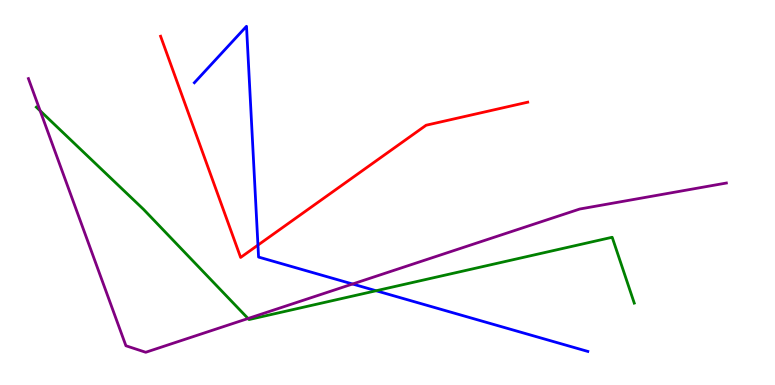[{'lines': ['blue', 'red'], 'intersections': [{'x': 3.33, 'y': 3.63}]}, {'lines': ['green', 'red'], 'intersections': []}, {'lines': ['purple', 'red'], 'intersections': []}, {'lines': ['blue', 'green'], 'intersections': [{'x': 4.85, 'y': 2.45}]}, {'lines': ['blue', 'purple'], 'intersections': [{'x': 4.55, 'y': 2.62}]}, {'lines': ['green', 'purple'], 'intersections': [{'x': 0.518, 'y': 7.12}, {'x': 3.2, 'y': 1.73}]}]